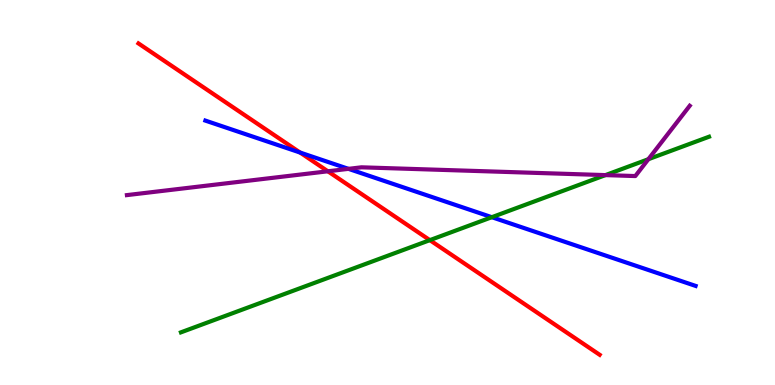[{'lines': ['blue', 'red'], 'intersections': [{'x': 3.87, 'y': 6.04}]}, {'lines': ['green', 'red'], 'intersections': [{'x': 5.55, 'y': 3.76}]}, {'lines': ['purple', 'red'], 'intersections': [{'x': 4.23, 'y': 5.55}]}, {'lines': ['blue', 'green'], 'intersections': [{'x': 6.35, 'y': 4.36}]}, {'lines': ['blue', 'purple'], 'intersections': [{'x': 4.5, 'y': 5.61}]}, {'lines': ['green', 'purple'], 'intersections': [{'x': 7.81, 'y': 5.45}, {'x': 8.37, 'y': 5.86}]}]